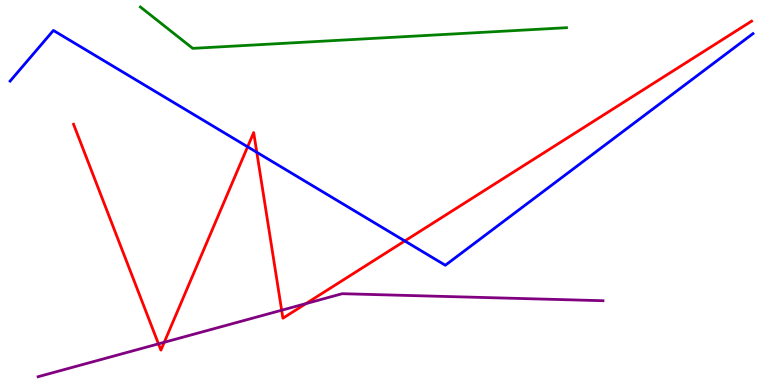[{'lines': ['blue', 'red'], 'intersections': [{'x': 3.2, 'y': 6.19}, {'x': 3.31, 'y': 6.04}, {'x': 5.22, 'y': 3.74}]}, {'lines': ['green', 'red'], 'intersections': []}, {'lines': ['purple', 'red'], 'intersections': [{'x': 2.04, 'y': 1.07}, {'x': 2.12, 'y': 1.11}, {'x': 3.63, 'y': 1.94}, {'x': 3.95, 'y': 2.11}]}, {'lines': ['blue', 'green'], 'intersections': []}, {'lines': ['blue', 'purple'], 'intersections': []}, {'lines': ['green', 'purple'], 'intersections': []}]